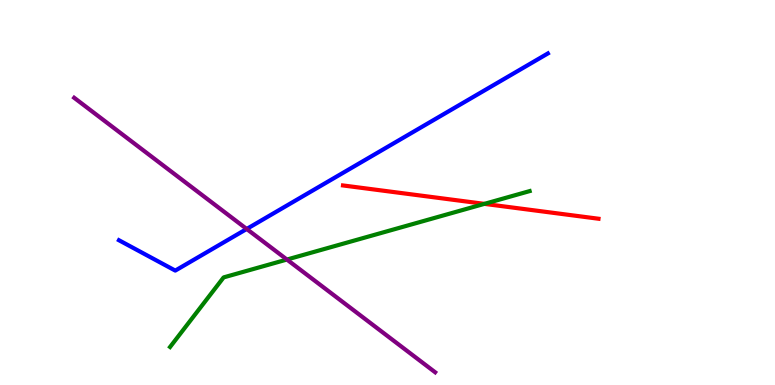[{'lines': ['blue', 'red'], 'intersections': []}, {'lines': ['green', 'red'], 'intersections': [{'x': 6.25, 'y': 4.7}]}, {'lines': ['purple', 'red'], 'intersections': []}, {'lines': ['blue', 'green'], 'intersections': []}, {'lines': ['blue', 'purple'], 'intersections': [{'x': 3.18, 'y': 4.05}]}, {'lines': ['green', 'purple'], 'intersections': [{'x': 3.7, 'y': 3.26}]}]